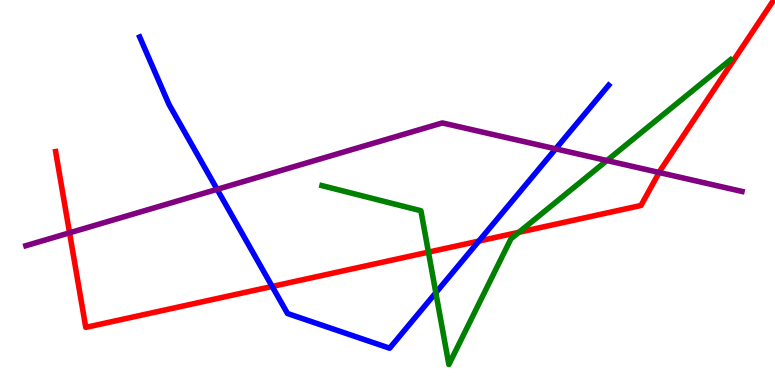[{'lines': ['blue', 'red'], 'intersections': [{'x': 3.51, 'y': 2.56}, {'x': 6.18, 'y': 3.74}]}, {'lines': ['green', 'red'], 'intersections': [{'x': 5.53, 'y': 3.45}, {'x': 6.7, 'y': 3.97}]}, {'lines': ['purple', 'red'], 'intersections': [{'x': 0.897, 'y': 3.95}, {'x': 8.51, 'y': 5.52}]}, {'lines': ['blue', 'green'], 'intersections': [{'x': 5.62, 'y': 2.4}]}, {'lines': ['blue', 'purple'], 'intersections': [{'x': 2.8, 'y': 5.08}, {'x': 7.17, 'y': 6.13}]}, {'lines': ['green', 'purple'], 'intersections': [{'x': 7.83, 'y': 5.83}]}]